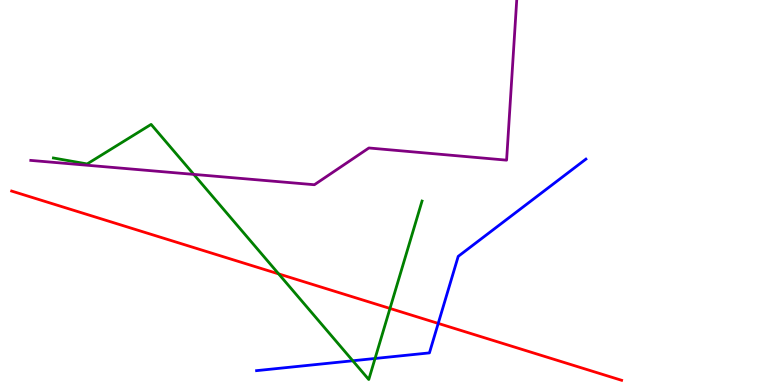[{'lines': ['blue', 'red'], 'intersections': [{'x': 5.65, 'y': 1.6}]}, {'lines': ['green', 'red'], 'intersections': [{'x': 3.6, 'y': 2.89}, {'x': 5.03, 'y': 1.99}]}, {'lines': ['purple', 'red'], 'intersections': []}, {'lines': ['blue', 'green'], 'intersections': [{'x': 4.55, 'y': 0.629}, {'x': 4.84, 'y': 0.689}]}, {'lines': ['blue', 'purple'], 'intersections': []}, {'lines': ['green', 'purple'], 'intersections': [{'x': 2.5, 'y': 5.47}]}]